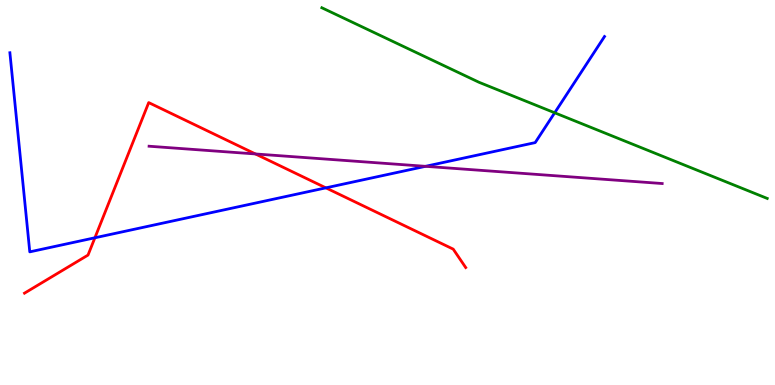[{'lines': ['blue', 'red'], 'intersections': [{'x': 1.22, 'y': 3.82}, {'x': 4.2, 'y': 5.12}]}, {'lines': ['green', 'red'], 'intersections': []}, {'lines': ['purple', 'red'], 'intersections': [{'x': 3.3, 'y': 6.0}]}, {'lines': ['blue', 'green'], 'intersections': [{'x': 7.16, 'y': 7.07}]}, {'lines': ['blue', 'purple'], 'intersections': [{'x': 5.49, 'y': 5.68}]}, {'lines': ['green', 'purple'], 'intersections': []}]